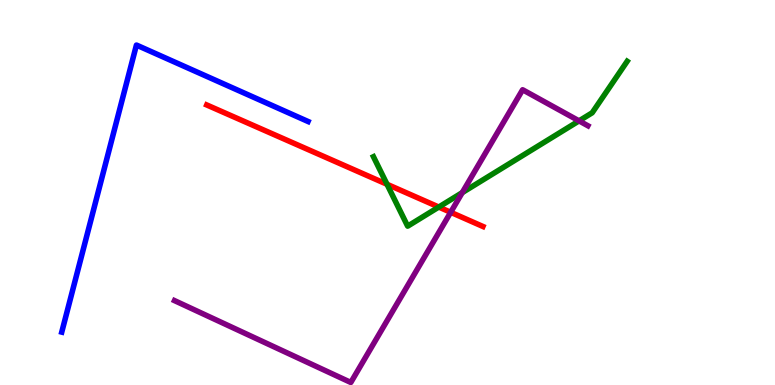[{'lines': ['blue', 'red'], 'intersections': []}, {'lines': ['green', 'red'], 'intersections': [{'x': 4.99, 'y': 5.21}, {'x': 5.66, 'y': 4.62}]}, {'lines': ['purple', 'red'], 'intersections': [{'x': 5.82, 'y': 4.49}]}, {'lines': ['blue', 'green'], 'intersections': []}, {'lines': ['blue', 'purple'], 'intersections': []}, {'lines': ['green', 'purple'], 'intersections': [{'x': 5.96, 'y': 5.0}, {'x': 7.47, 'y': 6.86}]}]